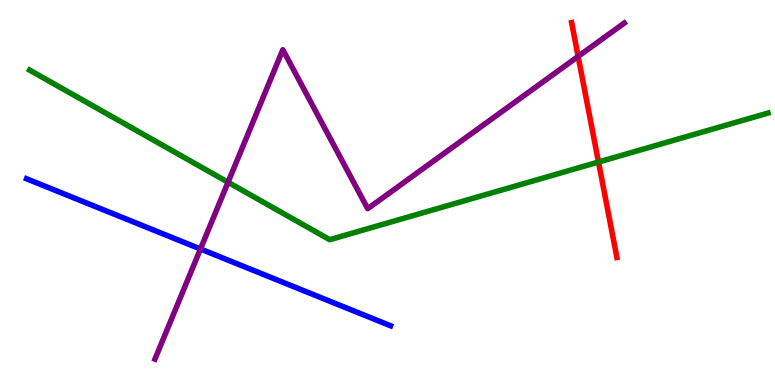[{'lines': ['blue', 'red'], 'intersections': []}, {'lines': ['green', 'red'], 'intersections': [{'x': 7.72, 'y': 5.79}]}, {'lines': ['purple', 'red'], 'intersections': [{'x': 7.46, 'y': 8.53}]}, {'lines': ['blue', 'green'], 'intersections': []}, {'lines': ['blue', 'purple'], 'intersections': [{'x': 2.59, 'y': 3.53}]}, {'lines': ['green', 'purple'], 'intersections': [{'x': 2.94, 'y': 5.27}]}]